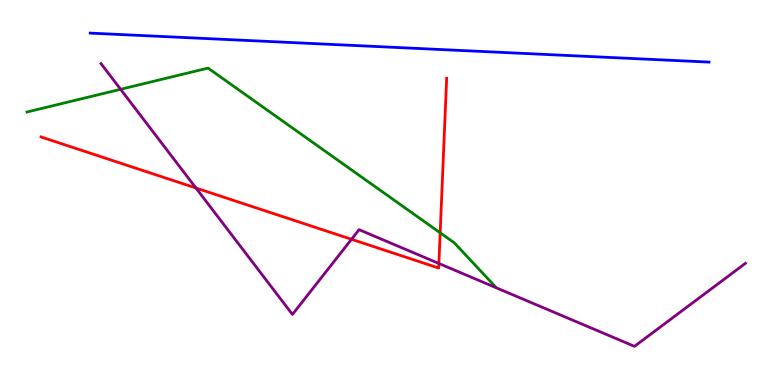[{'lines': ['blue', 'red'], 'intersections': []}, {'lines': ['green', 'red'], 'intersections': [{'x': 5.68, 'y': 3.95}]}, {'lines': ['purple', 'red'], 'intersections': [{'x': 2.53, 'y': 5.12}, {'x': 4.54, 'y': 3.78}, {'x': 5.66, 'y': 3.16}]}, {'lines': ['blue', 'green'], 'intersections': []}, {'lines': ['blue', 'purple'], 'intersections': []}, {'lines': ['green', 'purple'], 'intersections': [{'x': 1.56, 'y': 7.68}]}]